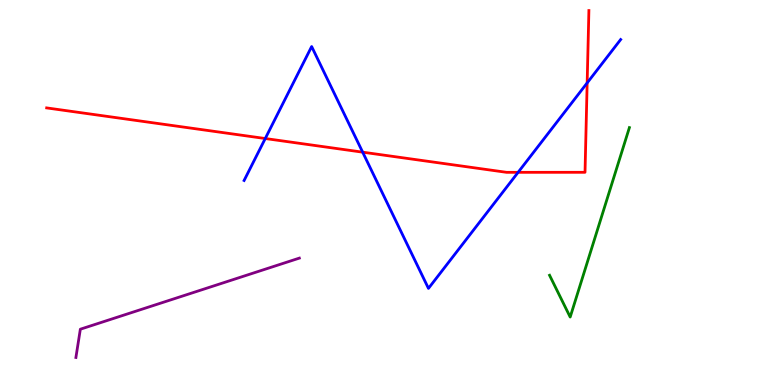[{'lines': ['blue', 'red'], 'intersections': [{'x': 3.42, 'y': 6.4}, {'x': 4.68, 'y': 6.05}, {'x': 6.69, 'y': 5.52}, {'x': 7.58, 'y': 7.85}]}, {'lines': ['green', 'red'], 'intersections': []}, {'lines': ['purple', 'red'], 'intersections': []}, {'lines': ['blue', 'green'], 'intersections': []}, {'lines': ['blue', 'purple'], 'intersections': []}, {'lines': ['green', 'purple'], 'intersections': []}]